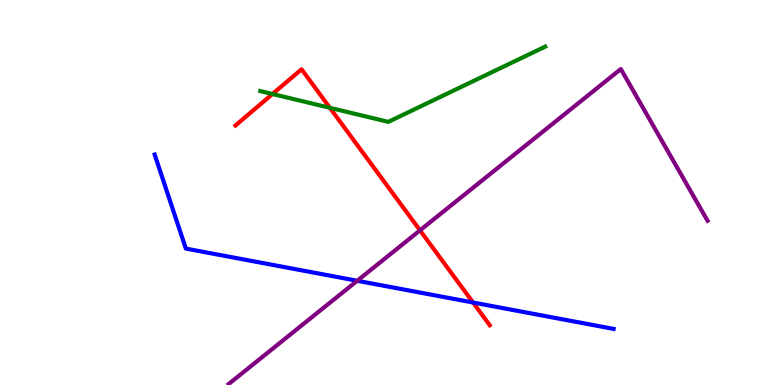[{'lines': ['blue', 'red'], 'intersections': [{'x': 6.1, 'y': 2.14}]}, {'lines': ['green', 'red'], 'intersections': [{'x': 3.52, 'y': 7.56}, {'x': 4.26, 'y': 7.2}]}, {'lines': ['purple', 'red'], 'intersections': [{'x': 5.42, 'y': 4.02}]}, {'lines': ['blue', 'green'], 'intersections': []}, {'lines': ['blue', 'purple'], 'intersections': [{'x': 4.61, 'y': 2.71}]}, {'lines': ['green', 'purple'], 'intersections': []}]